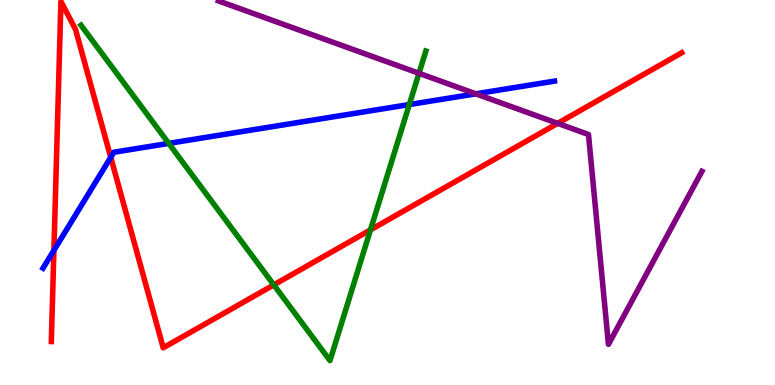[{'lines': ['blue', 'red'], 'intersections': [{'x': 0.695, 'y': 3.5}, {'x': 1.43, 'y': 5.91}]}, {'lines': ['green', 'red'], 'intersections': [{'x': 3.53, 'y': 2.6}, {'x': 4.78, 'y': 4.03}]}, {'lines': ['purple', 'red'], 'intersections': [{'x': 7.2, 'y': 6.8}]}, {'lines': ['blue', 'green'], 'intersections': [{'x': 2.18, 'y': 6.28}, {'x': 5.28, 'y': 7.28}]}, {'lines': ['blue', 'purple'], 'intersections': [{'x': 6.14, 'y': 7.56}]}, {'lines': ['green', 'purple'], 'intersections': [{'x': 5.41, 'y': 8.1}]}]